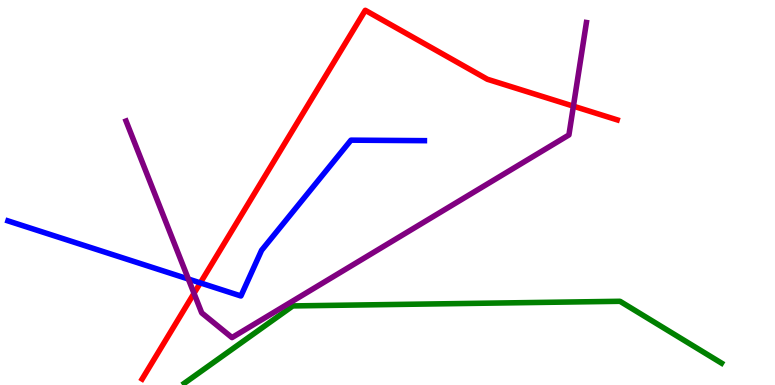[{'lines': ['blue', 'red'], 'intersections': [{'x': 2.58, 'y': 2.65}]}, {'lines': ['green', 'red'], 'intersections': []}, {'lines': ['purple', 'red'], 'intersections': [{'x': 2.5, 'y': 2.38}, {'x': 7.4, 'y': 7.24}]}, {'lines': ['blue', 'green'], 'intersections': []}, {'lines': ['blue', 'purple'], 'intersections': [{'x': 2.43, 'y': 2.75}]}, {'lines': ['green', 'purple'], 'intersections': []}]